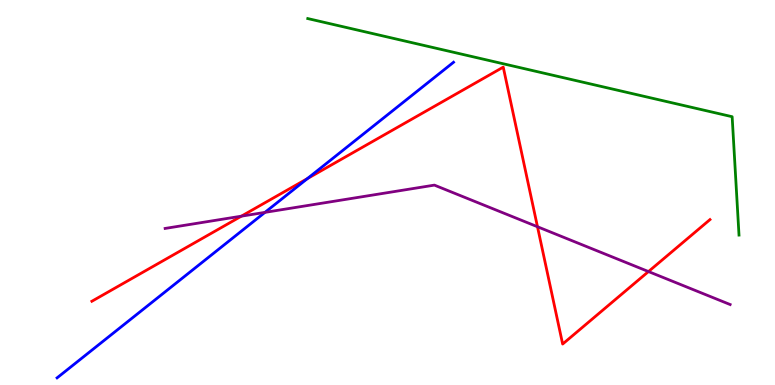[{'lines': ['blue', 'red'], 'intersections': [{'x': 3.97, 'y': 5.36}]}, {'lines': ['green', 'red'], 'intersections': []}, {'lines': ['purple', 'red'], 'intersections': [{'x': 3.11, 'y': 4.39}, {'x': 6.94, 'y': 4.11}, {'x': 8.37, 'y': 2.95}]}, {'lines': ['blue', 'green'], 'intersections': []}, {'lines': ['blue', 'purple'], 'intersections': [{'x': 3.42, 'y': 4.48}]}, {'lines': ['green', 'purple'], 'intersections': []}]